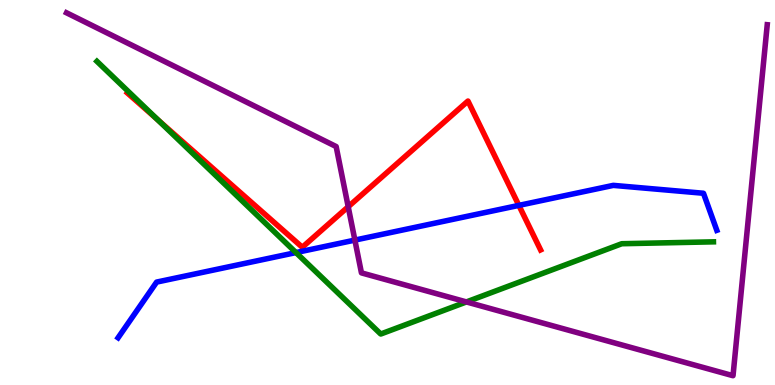[{'lines': ['blue', 'red'], 'intersections': [{'x': 6.7, 'y': 4.67}]}, {'lines': ['green', 'red'], 'intersections': [{'x': 2.03, 'y': 6.89}]}, {'lines': ['purple', 'red'], 'intersections': [{'x': 4.49, 'y': 4.63}]}, {'lines': ['blue', 'green'], 'intersections': [{'x': 3.82, 'y': 3.44}]}, {'lines': ['blue', 'purple'], 'intersections': [{'x': 4.58, 'y': 3.76}]}, {'lines': ['green', 'purple'], 'intersections': [{'x': 6.02, 'y': 2.16}]}]